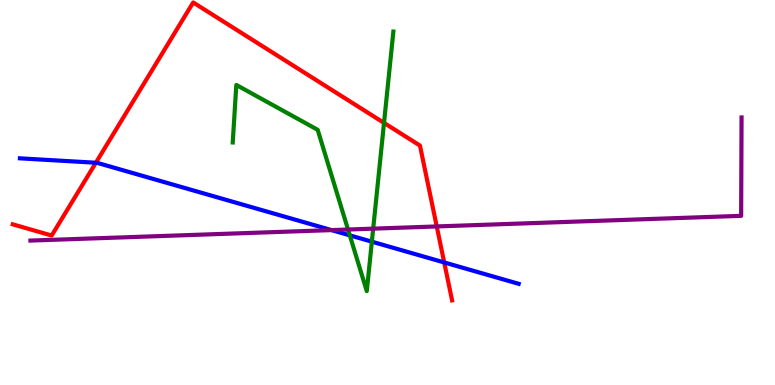[{'lines': ['blue', 'red'], 'intersections': [{'x': 1.24, 'y': 5.77}, {'x': 5.73, 'y': 3.18}]}, {'lines': ['green', 'red'], 'intersections': [{'x': 4.96, 'y': 6.81}]}, {'lines': ['purple', 'red'], 'intersections': [{'x': 5.64, 'y': 4.12}]}, {'lines': ['blue', 'green'], 'intersections': [{'x': 4.51, 'y': 3.89}, {'x': 4.8, 'y': 3.72}]}, {'lines': ['blue', 'purple'], 'intersections': [{'x': 4.28, 'y': 4.02}]}, {'lines': ['green', 'purple'], 'intersections': [{'x': 4.49, 'y': 4.04}, {'x': 4.82, 'y': 4.06}]}]